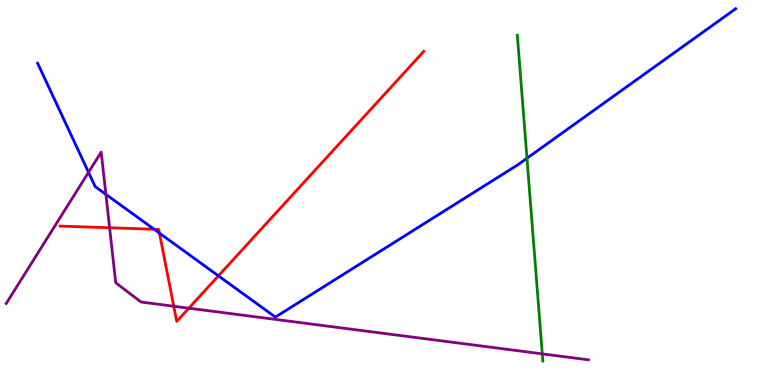[{'lines': ['blue', 'red'], 'intersections': [{'x': 1.99, 'y': 4.05}, {'x': 2.06, 'y': 3.94}, {'x': 2.82, 'y': 2.84}]}, {'lines': ['green', 'red'], 'intersections': []}, {'lines': ['purple', 'red'], 'intersections': [{'x': 1.41, 'y': 4.08}, {'x': 2.24, 'y': 2.05}, {'x': 2.44, 'y': 1.99}]}, {'lines': ['blue', 'green'], 'intersections': [{'x': 6.8, 'y': 5.89}]}, {'lines': ['blue', 'purple'], 'intersections': [{'x': 1.14, 'y': 5.52}, {'x': 1.37, 'y': 4.95}]}, {'lines': ['green', 'purple'], 'intersections': [{'x': 7.0, 'y': 0.808}]}]